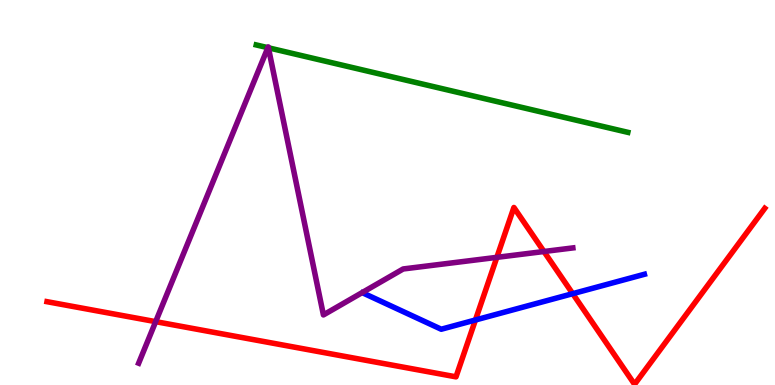[{'lines': ['blue', 'red'], 'intersections': [{'x': 6.13, 'y': 1.69}, {'x': 7.39, 'y': 2.37}]}, {'lines': ['green', 'red'], 'intersections': []}, {'lines': ['purple', 'red'], 'intersections': [{'x': 2.01, 'y': 1.65}, {'x': 6.41, 'y': 3.32}, {'x': 7.02, 'y': 3.47}]}, {'lines': ['blue', 'green'], 'intersections': []}, {'lines': ['blue', 'purple'], 'intersections': []}, {'lines': ['green', 'purple'], 'intersections': [{'x': 3.46, 'y': 8.76}, {'x': 3.46, 'y': 8.76}]}]